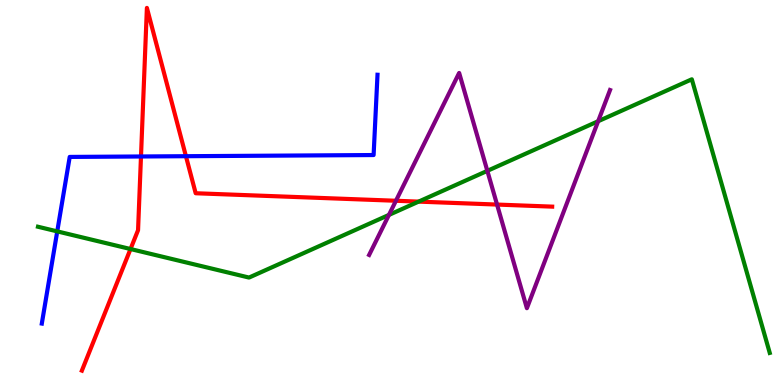[{'lines': ['blue', 'red'], 'intersections': [{'x': 1.82, 'y': 5.94}, {'x': 2.4, 'y': 5.94}]}, {'lines': ['green', 'red'], 'intersections': [{'x': 1.68, 'y': 3.53}, {'x': 5.4, 'y': 4.76}]}, {'lines': ['purple', 'red'], 'intersections': [{'x': 5.11, 'y': 4.79}, {'x': 6.41, 'y': 4.69}]}, {'lines': ['blue', 'green'], 'intersections': [{'x': 0.739, 'y': 3.99}]}, {'lines': ['blue', 'purple'], 'intersections': []}, {'lines': ['green', 'purple'], 'intersections': [{'x': 5.02, 'y': 4.42}, {'x': 6.29, 'y': 5.56}, {'x': 7.72, 'y': 6.85}]}]